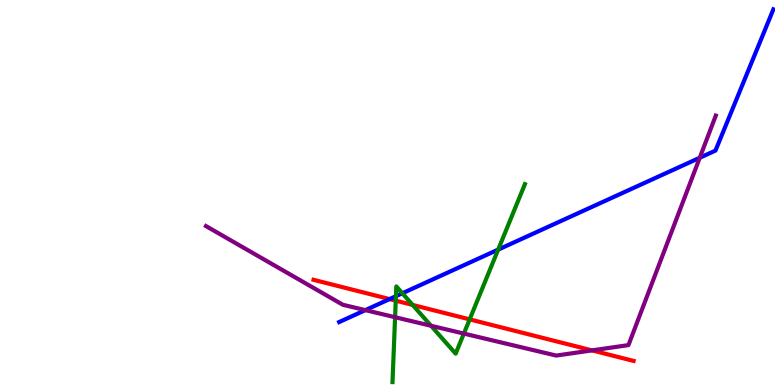[{'lines': ['blue', 'red'], 'intersections': [{'x': 5.03, 'y': 2.23}]}, {'lines': ['green', 'red'], 'intersections': [{'x': 5.11, 'y': 2.19}, {'x': 5.32, 'y': 2.08}, {'x': 6.06, 'y': 1.7}]}, {'lines': ['purple', 'red'], 'intersections': [{'x': 7.64, 'y': 0.899}]}, {'lines': ['blue', 'green'], 'intersections': [{'x': 5.11, 'y': 2.31}, {'x': 5.19, 'y': 2.38}, {'x': 6.43, 'y': 3.52}]}, {'lines': ['blue', 'purple'], 'intersections': [{'x': 4.71, 'y': 1.94}, {'x': 9.03, 'y': 5.9}]}, {'lines': ['green', 'purple'], 'intersections': [{'x': 5.1, 'y': 1.76}, {'x': 5.56, 'y': 1.54}, {'x': 5.99, 'y': 1.34}]}]